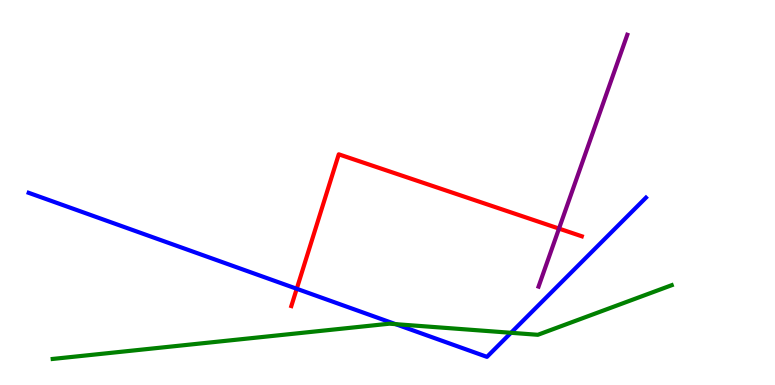[{'lines': ['blue', 'red'], 'intersections': [{'x': 3.83, 'y': 2.5}]}, {'lines': ['green', 'red'], 'intersections': []}, {'lines': ['purple', 'red'], 'intersections': [{'x': 7.21, 'y': 4.06}]}, {'lines': ['blue', 'green'], 'intersections': [{'x': 5.1, 'y': 1.58}, {'x': 6.59, 'y': 1.36}]}, {'lines': ['blue', 'purple'], 'intersections': []}, {'lines': ['green', 'purple'], 'intersections': []}]